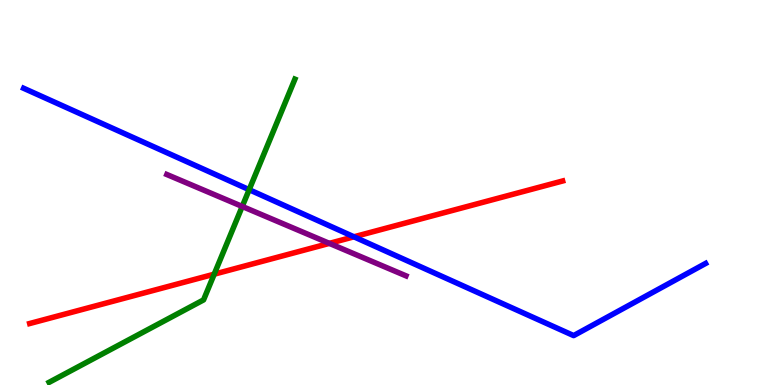[{'lines': ['blue', 'red'], 'intersections': [{'x': 4.57, 'y': 3.85}]}, {'lines': ['green', 'red'], 'intersections': [{'x': 2.76, 'y': 2.88}]}, {'lines': ['purple', 'red'], 'intersections': [{'x': 4.25, 'y': 3.68}]}, {'lines': ['blue', 'green'], 'intersections': [{'x': 3.22, 'y': 5.07}]}, {'lines': ['blue', 'purple'], 'intersections': []}, {'lines': ['green', 'purple'], 'intersections': [{'x': 3.13, 'y': 4.64}]}]